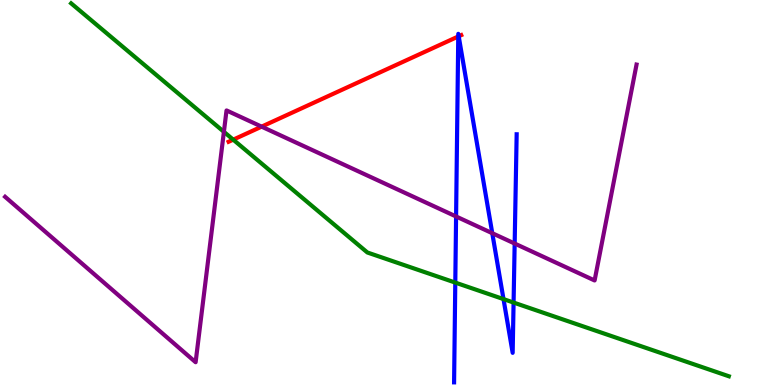[{'lines': ['blue', 'red'], 'intersections': [{'x': 5.91, 'y': 9.05}, {'x': 5.92, 'y': 9.06}]}, {'lines': ['green', 'red'], 'intersections': [{'x': 3.01, 'y': 6.37}]}, {'lines': ['purple', 'red'], 'intersections': [{'x': 3.38, 'y': 6.71}]}, {'lines': ['blue', 'green'], 'intersections': [{'x': 5.87, 'y': 2.66}, {'x': 6.5, 'y': 2.23}, {'x': 6.63, 'y': 2.14}]}, {'lines': ['blue', 'purple'], 'intersections': [{'x': 5.88, 'y': 4.38}, {'x': 6.35, 'y': 3.94}, {'x': 6.64, 'y': 3.67}]}, {'lines': ['green', 'purple'], 'intersections': [{'x': 2.89, 'y': 6.58}]}]